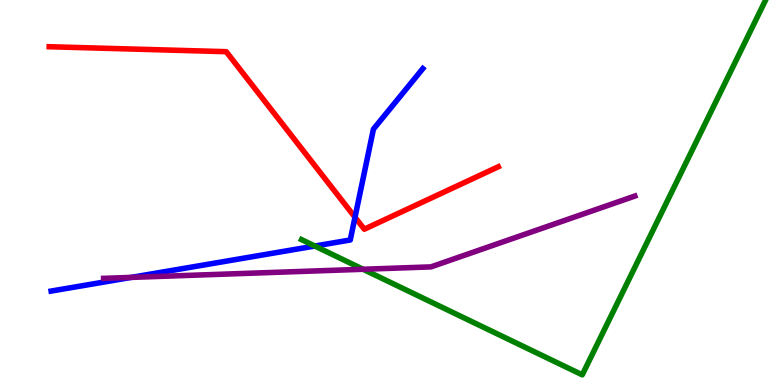[{'lines': ['blue', 'red'], 'intersections': [{'x': 4.58, 'y': 4.36}]}, {'lines': ['green', 'red'], 'intersections': []}, {'lines': ['purple', 'red'], 'intersections': []}, {'lines': ['blue', 'green'], 'intersections': [{'x': 4.06, 'y': 3.61}]}, {'lines': ['blue', 'purple'], 'intersections': [{'x': 1.69, 'y': 2.79}]}, {'lines': ['green', 'purple'], 'intersections': [{'x': 4.69, 'y': 3.01}]}]